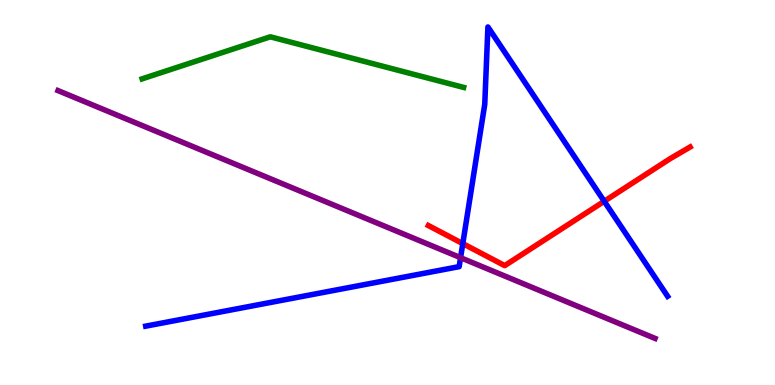[{'lines': ['blue', 'red'], 'intersections': [{'x': 5.97, 'y': 3.67}, {'x': 7.8, 'y': 4.77}]}, {'lines': ['green', 'red'], 'intersections': []}, {'lines': ['purple', 'red'], 'intersections': []}, {'lines': ['blue', 'green'], 'intersections': []}, {'lines': ['blue', 'purple'], 'intersections': [{'x': 5.94, 'y': 3.31}]}, {'lines': ['green', 'purple'], 'intersections': []}]